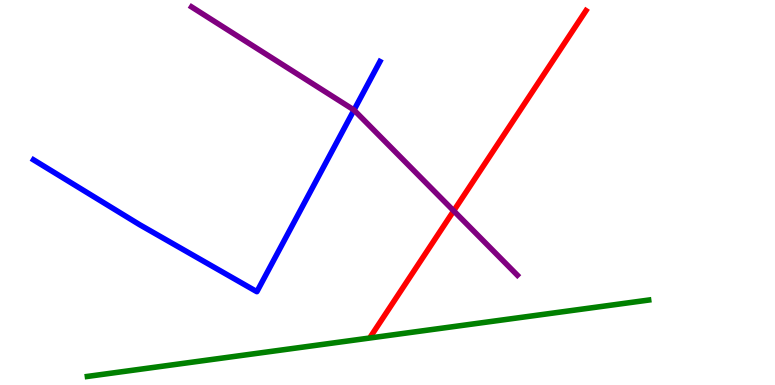[{'lines': ['blue', 'red'], 'intersections': []}, {'lines': ['green', 'red'], 'intersections': []}, {'lines': ['purple', 'red'], 'intersections': [{'x': 5.85, 'y': 4.52}]}, {'lines': ['blue', 'green'], 'intersections': []}, {'lines': ['blue', 'purple'], 'intersections': [{'x': 4.57, 'y': 7.14}]}, {'lines': ['green', 'purple'], 'intersections': []}]